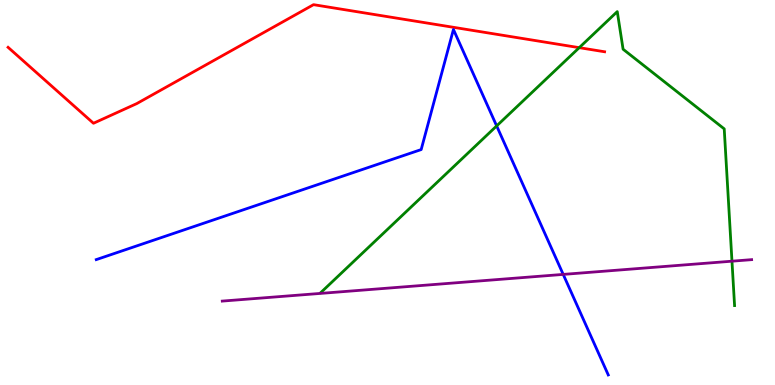[{'lines': ['blue', 'red'], 'intersections': []}, {'lines': ['green', 'red'], 'intersections': [{'x': 7.47, 'y': 8.76}]}, {'lines': ['purple', 'red'], 'intersections': []}, {'lines': ['blue', 'green'], 'intersections': [{'x': 6.41, 'y': 6.73}]}, {'lines': ['blue', 'purple'], 'intersections': [{'x': 7.27, 'y': 2.87}]}, {'lines': ['green', 'purple'], 'intersections': [{'x': 9.44, 'y': 3.22}]}]